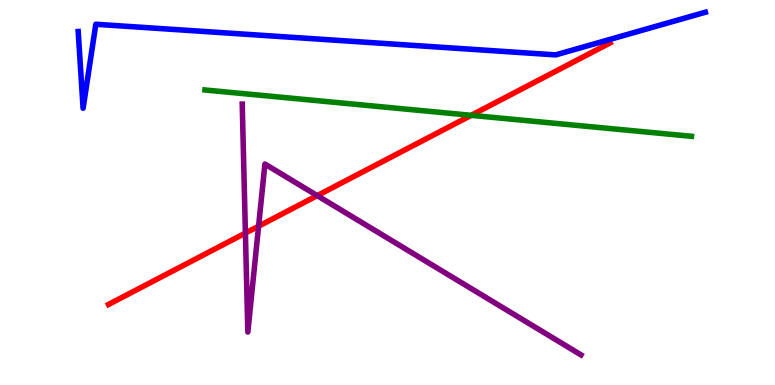[{'lines': ['blue', 'red'], 'intersections': []}, {'lines': ['green', 'red'], 'intersections': [{'x': 6.08, 'y': 7.0}]}, {'lines': ['purple', 'red'], 'intersections': [{'x': 3.17, 'y': 3.95}, {'x': 3.34, 'y': 4.12}, {'x': 4.09, 'y': 4.92}]}, {'lines': ['blue', 'green'], 'intersections': []}, {'lines': ['blue', 'purple'], 'intersections': []}, {'lines': ['green', 'purple'], 'intersections': []}]